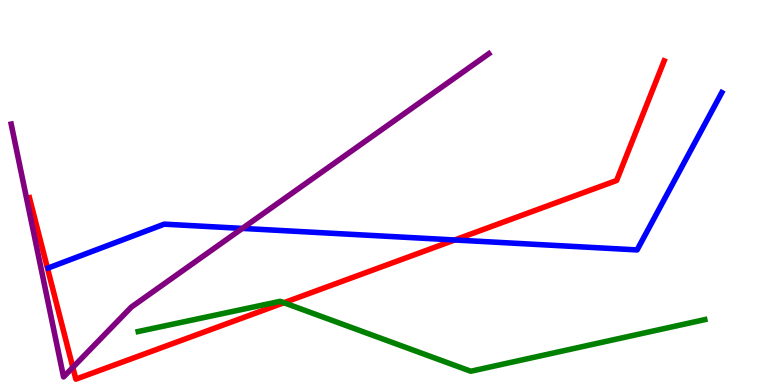[{'lines': ['blue', 'red'], 'intersections': [{'x': 5.87, 'y': 3.77}]}, {'lines': ['green', 'red'], 'intersections': [{'x': 3.66, 'y': 2.14}]}, {'lines': ['purple', 'red'], 'intersections': [{'x': 0.94, 'y': 0.458}]}, {'lines': ['blue', 'green'], 'intersections': []}, {'lines': ['blue', 'purple'], 'intersections': [{'x': 3.13, 'y': 4.07}]}, {'lines': ['green', 'purple'], 'intersections': []}]